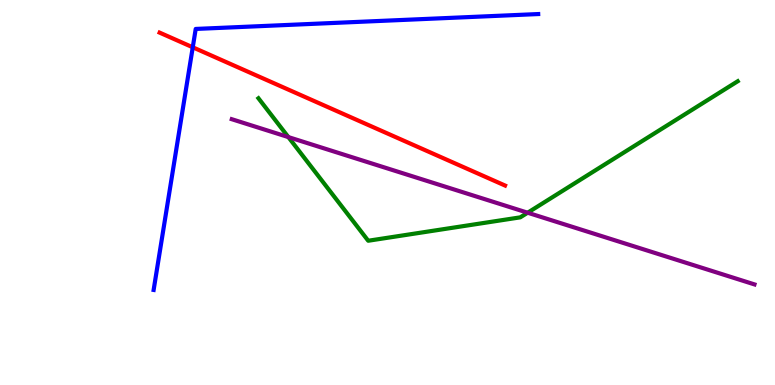[{'lines': ['blue', 'red'], 'intersections': [{'x': 2.49, 'y': 8.77}]}, {'lines': ['green', 'red'], 'intersections': []}, {'lines': ['purple', 'red'], 'intersections': []}, {'lines': ['blue', 'green'], 'intersections': []}, {'lines': ['blue', 'purple'], 'intersections': []}, {'lines': ['green', 'purple'], 'intersections': [{'x': 3.72, 'y': 6.44}, {'x': 6.81, 'y': 4.47}]}]